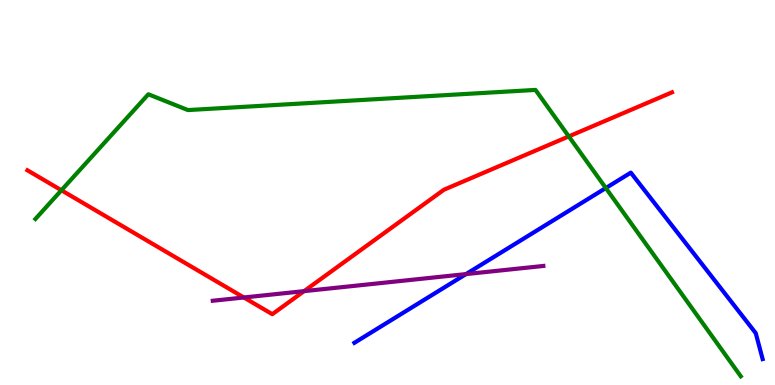[{'lines': ['blue', 'red'], 'intersections': []}, {'lines': ['green', 'red'], 'intersections': [{'x': 0.792, 'y': 5.06}, {'x': 7.34, 'y': 6.46}]}, {'lines': ['purple', 'red'], 'intersections': [{'x': 3.15, 'y': 2.27}, {'x': 3.92, 'y': 2.44}]}, {'lines': ['blue', 'green'], 'intersections': [{'x': 7.82, 'y': 5.12}]}, {'lines': ['blue', 'purple'], 'intersections': [{'x': 6.01, 'y': 2.88}]}, {'lines': ['green', 'purple'], 'intersections': []}]